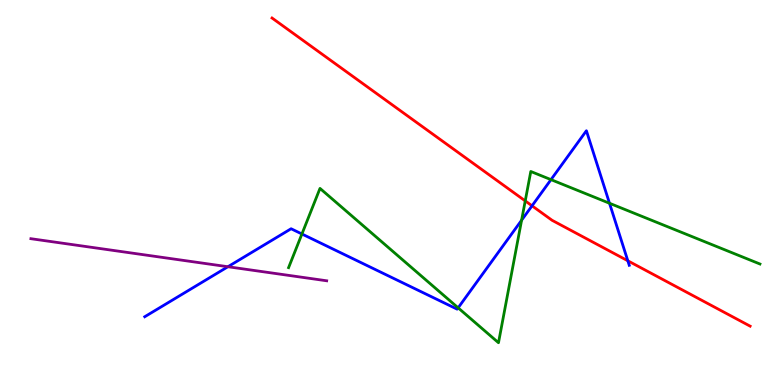[{'lines': ['blue', 'red'], 'intersections': [{'x': 6.86, 'y': 4.65}, {'x': 8.1, 'y': 3.23}]}, {'lines': ['green', 'red'], 'intersections': [{'x': 6.78, 'y': 4.78}]}, {'lines': ['purple', 'red'], 'intersections': []}, {'lines': ['blue', 'green'], 'intersections': [{'x': 3.9, 'y': 3.92}, {'x': 5.91, 'y': 2.0}, {'x': 6.73, 'y': 4.28}, {'x': 7.11, 'y': 5.33}, {'x': 7.86, 'y': 4.72}]}, {'lines': ['blue', 'purple'], 'intersections': [{'x': 2.94, 'y': 3.07}]}, {'lines': ['green', 'purple'], 'intersections': []}]